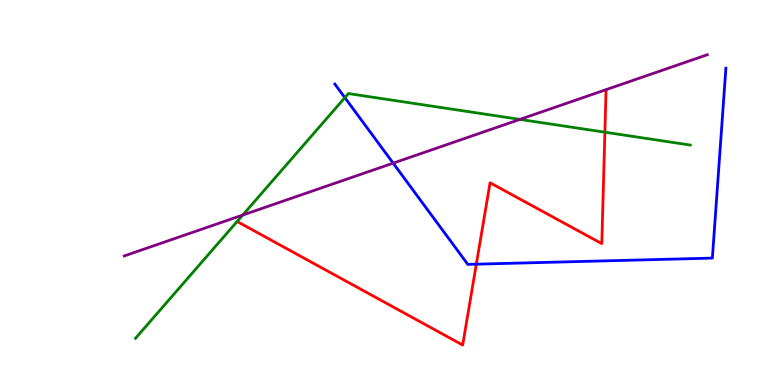[{'lines': ['blue', 'red'], 'intersections': [{'x': 6.15, 'y': 3.14}]}, {'lines': ['green', 'red'], 'intersections': [{'x': 7.8, 'y': 6.57}]}, {'lines': ['purple', 'red'], 'intersections': []}, {'lines': ['blue', 'green'], 'intersections': [{'x': 4.45, 'y': 7.46}]}, {'lines': ['blue', 'purple'], 'intersections': [{'x': 5.07, 'y': 5.76}]}, {'lines': ['green', 'purple'], 'intersections': [{'x': 3.13, 'y': 4.41}, {'x': 6.71, 'y': 6.9}]}]